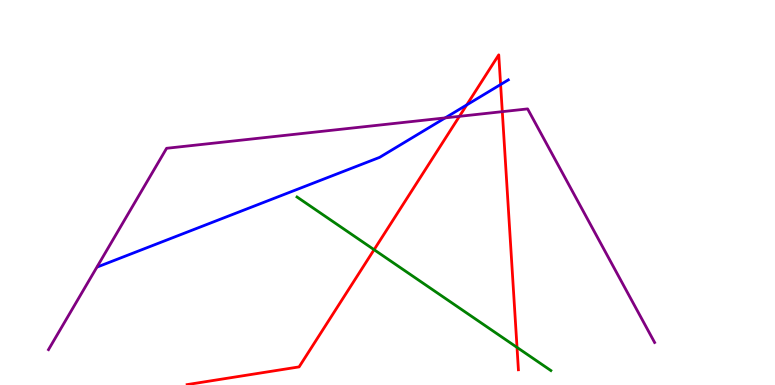[{'lines': ['blue', 'red'], 'intersections': [{'x': 6.02, 'y': 7.27}, {'x': 6.46, 'y': 7.8}]}, {'lines': ['green', 'red'], 'intersections': [{'x': 4.83, 'y': 3.51}, {'x': 6.67, 'y': 0.977}]}, {'lines': ['purple', 'red'], 'intersections': [{'x': 5.93, 'y': 6.98}, {'x': 6.48, 'y': 7.1}]}, {'lines': ['blue', 'green'], 'intersections': []}, {'lines': ['blue', 'purple'], 'intersections': [{'x': 5.74, 'y': 6.94}]}, {'lines': ['green', 'purple'], 'intersections': []}]